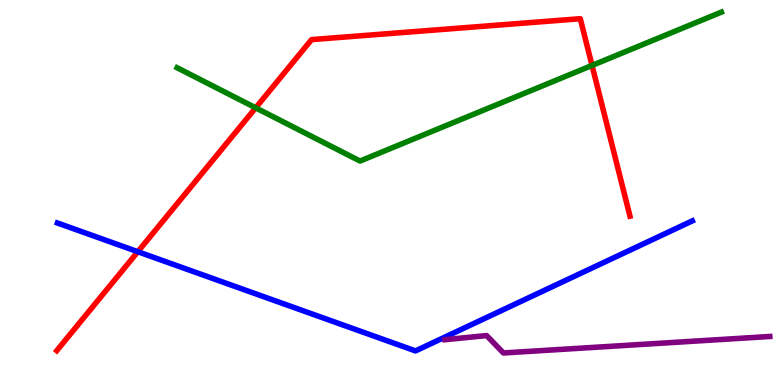[{'lines': ['blue', 'red'], 'intersections': [{'x': 1.78, 'y': 3.46}]}, {'lines': ['green', 'red'], 'intersections': [{'x': 3.3, 'y': 7.2}, {'x': 7.64, 'y': 8.3}]}, {'lines': ['purple', 'red'], 'intersections': []}, {'lines': ['blue', 'green'], 'intersections': []}, {'lines': ['blue', 'purple'], 'intersections': []}, {'lines': ['green', 'purple'], 'intersections': []}]